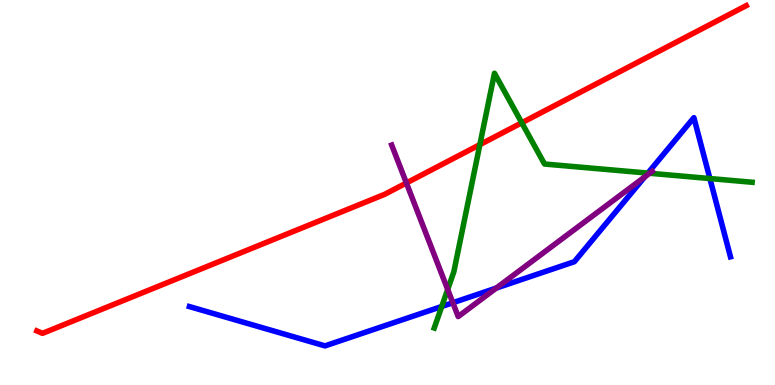[{'lines': ['blue', 'red'], 'intersections': []}, {'lines': ['green', 'red'], 'intersections': [{'x': 6.19, 'y': 6.24}, {'x': 6.73, 'y': 6.81}]}, {'lines': ['purple', 'red'], 'intersections': [{'x': 5.24, 'y': 5.25}]}, {'lines': ['blue', 'green'], 'intersections': [{'x': 5.7, 'y': 2.04}, {'x': 8.36, 'y': 5.5}, {'x': 9.16, 'y': 5.36}]}, {'lines': ['blue', 'purple'], 'intersections': [{'x': 5.84, 'y': 2.14}, {'x': 6.4, 'y': 2.52}, {'x': 8.32, 'y': 5.4}]}, {'lines': ['green', 'purple'], 'intersections': [{'x': 5.78, 'y': 2.48}, {'x': 8.38, 'y': 5.5}]}]